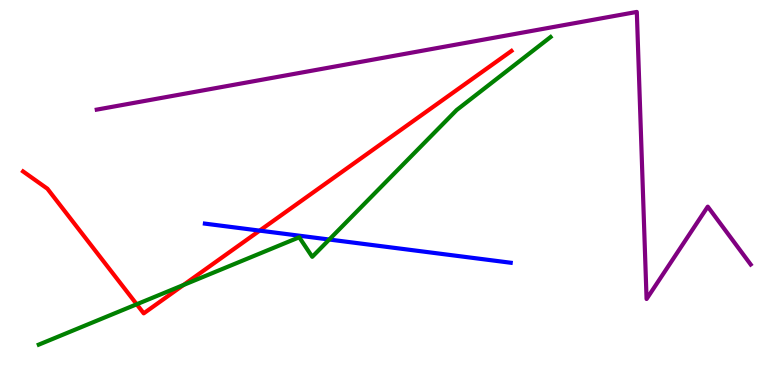[{'lines': ['blue', 'red'], 'intersections': [{'x': 3.35, 'y': 4.01}]}, {'lines': ['green', 'red'], 'intersections': [{'x': 1.76, 'y': 2.1}, {'x': 2.37, 'y': 2.6}]}, {'lines': ['purple', 'red'], 'intersections': []}, {'lines': ['blue', 'green'], 'intersections': [{'x': 4.25, 'y': 3.78}]}, {'lines': ['blue', 'purple'], 'intersections': []}, {'lines': ['green', 'purple'], 'intersections': []}]